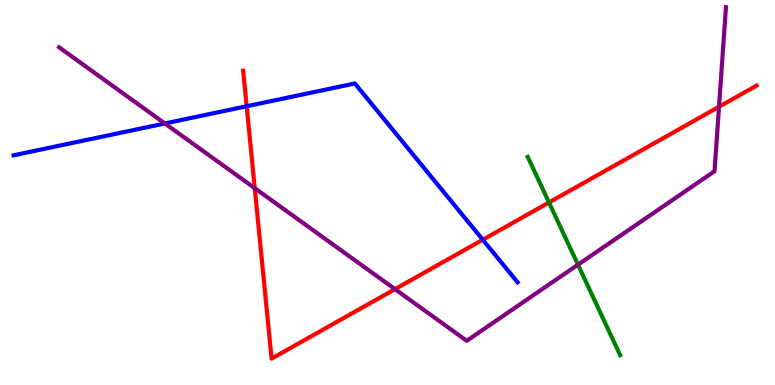[{'lines': ['blue', 'red'], 'intersections': [{'x': 3.18, 'y': 7.24}, {'x': 6.23, 'y': 3.77}]}, {'lines': ['green', 'red'], 'intersections': [{'x': 7.08, 'y': 4.74}]}, {'lines': ['purple', 'red'], 'intersections': [{'x': 3.29, 'y': 5.11}, {'x': 5.1, 'y': 2.49}, {'x': 9.28, 'y': 7.23}]}, {'lines': ['blue', 'green'], 'intersections': []}, {'lines': ['blue', 'purple'], 'intersections': [{'x': 2.13, 'y': 6.79}]}, {'lines': ['green', 'purple'], 'intersections': [{'x': 7.46, 'y': 3.12}]}]